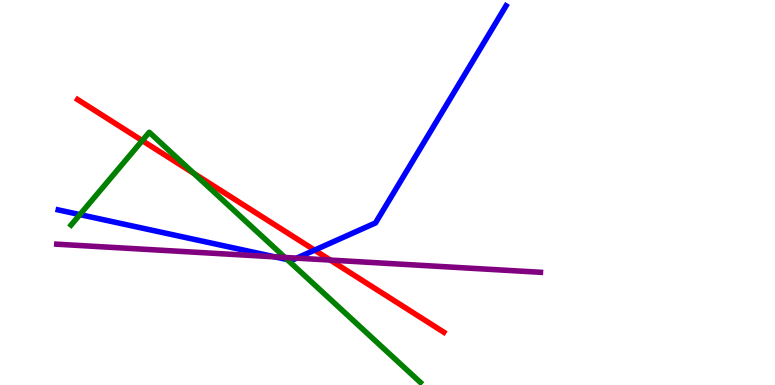[{'lines': ['blue', 'red'], 'intersections': [{'x': 4.06, 'y': 3.5}]}, {'lines': ['green', 'red'], 'intersections': [{'x': 1.84, 'y': 6.35}, {'x': 2.5, 'y': 5.5}]}, {'lines': ['purple', 'red'], 'intersections': [{'x': 4.26, 'y': 3.24}]}, {'lines': ['blue', 'green'], 'intersections': [{'x': 1.03, 'y': 4.43}, {'x': 3.71, 'y': 3.26}]}, {'lines': ['blue', 'purple'], 'intersections': [{'x': 3.55, 'y': 3.33}, {'x': 3.83, 'y': 3.3}]}, {'lines': ['green', 'purple'], 'intersections': [{'x': 3.68, 'y': 3.31}]}]